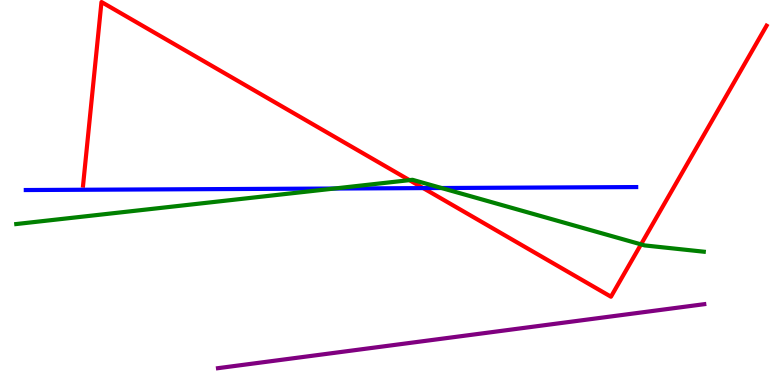[{'lines': ['blue', 'red'], 'intersections': [{'x': 5.46, 'y': 5.11}]}, {'lines': ['green', 'red'], 'intersections': [{'x': 5.28, 'y': 5.32}, {'x': 8.27, 'y': 3.65}]}, {'lines': ['purple', 'red'], 'intersections': []}, {'lines': ['blue', 'green'], 'intersections': [{'x': 4.31, 'y': 5.1}, {'x': 5.7, 'y': 5.12}]}, {'lines': ['blue', 'purple'], 'intersections': []}, {'lines': ['green', 'purple'], 'intersections': []}]